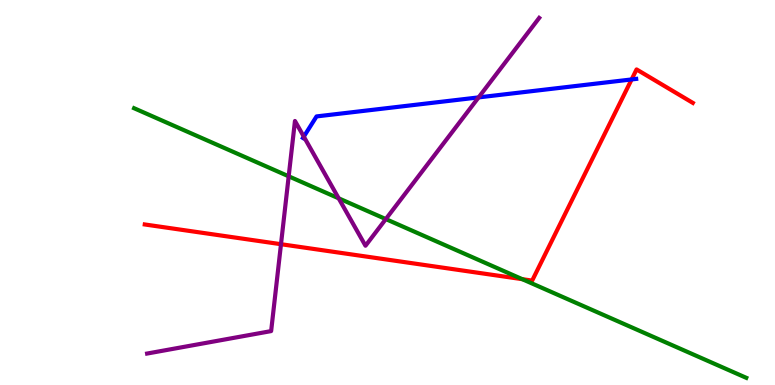[{'lines': ['blue', 'red'], 'intersections': [{'x': 8.15, 'y': 7.94}]}, {'lines': ['green', 'red'], 'intersections': [{'x': 6.74, 'y': 2.75}]}, {'lines': ['purple', 'red'], 'intersections': [{'x': 3.63, 'y': 3.66}]}, {'lines': ['blue', 'green'], 'intersections': []}, {'lines': ['blue', 'purple'], 'intersections': [{'x': 3.92, 'y': 6.45}, {'x': 6.18, 'y': 7.47}]}, {'lines': ['green', 'purple'], 'intersections': [{'x': 3.72, 'y': 5.42}, {'x': 4.37, 'y': 4.85}, {'x': 4.98, 'y': 4.31}]}]